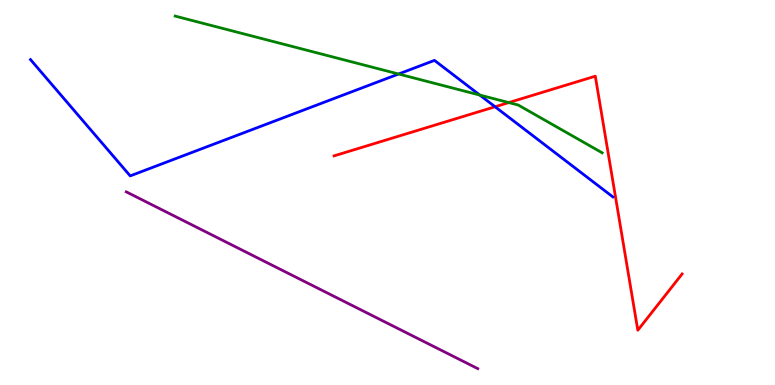[{'lines': ['blue', 'red'], 'intersections': [{'x': 6.39, 'y': 7.23}]}, {'lines': ['green', 'red'], 'intersections': [{'x': 6.57, 'y': 7.34}]}, {'lines': ['purple', 'red'], 'intersections': []}, {'lines': ['blue', 'green'], 'intersections': [{'x': 5.14, 'y': 8.08}, {'x': 6.19, 'y': 7.53}]}, {'lines': ['blue', 'purple'], 'intersections': []}, {'lines': ['green', 'purple'], 'intersections': []}]